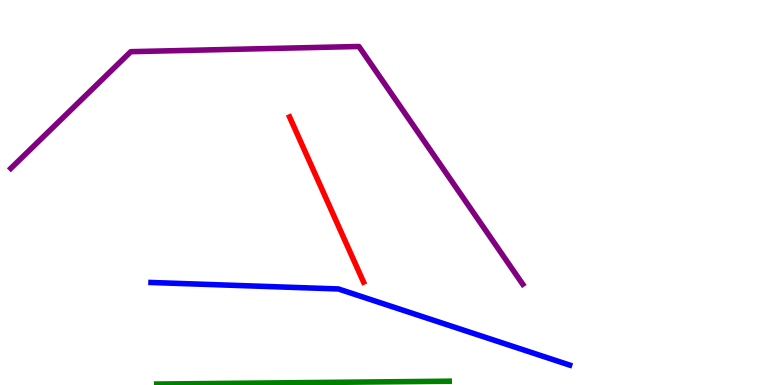[{'lines': ['blue', 'red'], 'intersections': []}, {'lines': ['green', 'red'], 'intersections': []}, {'lines': ['purple', 'red'], 'intersections': []}, {'lines': ['blue', 'green'], 'intersections': []}, {'lines': ['blue', 'purple'], 'intersections': []}, {'lines': ['green', 'purple'], 'intersections': []}]